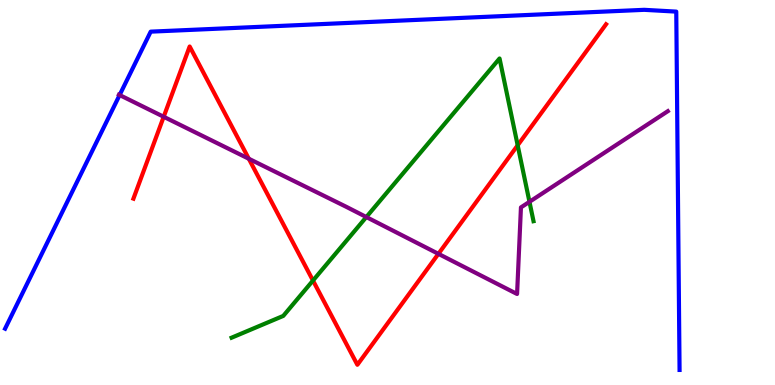[{'lines': ['blue', 'red'], 'intersections': []}, {'lines': ['green', 'red'], 'intersections': [{'x': 4.04, 'y': 2.71}, {'x': 6.68, 'y': 6.23}]}, {'lines': ['purple', 'red'], 'intersections': [{'x': 2.11, 'y': 6.97}, {'x': 3.21, 'y': 5.88}, {'x': 5.66, 'y': 3.41}]}, {'lines': ['blue', 'green'], 'intersections': []}, {'lines': ['blue', 'purple'], 'intersections': [{'x': 1.54, 'y': 7.53}]}, {'lines': ['green', 'purple'], 'intersections': [{'x': 4.73, 'y': 4.36}, {'x': 6.83, 'y': 4.76}]}]